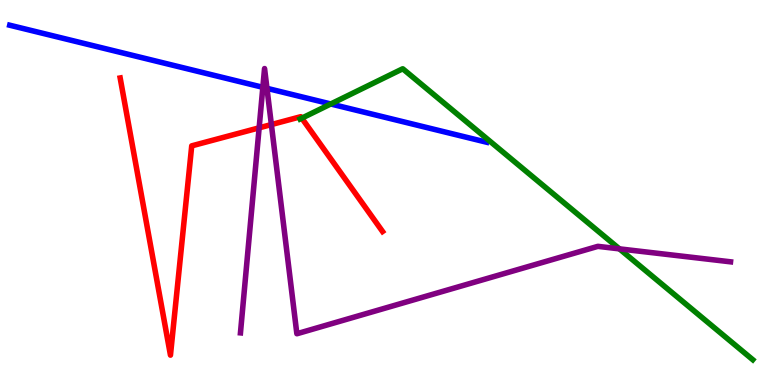[{'lines': ['blue', 'red'], 'intersections': []}, {'lines': ['green', 'red'], 'intersections': [{'x': 3.89, 'y': 6.93}]}, {'lines': ['purple', 'red'], 'intersections': [{'x': 3.34, 'y': 6.68}, {'x': 3.5, 'y': 6.76}]}, {'lines': ['blue', 'green'], 'intersections': [{'x': 4.27, 'y': 7.3}]}, {'lines': ['blue', 'purple'], 'intersections': [{'x': 3.39, 'y': 7.73}, {'x': 3.44, 'y': 7.71}]}, {'lines': ['green', 'purple'], 'intersections': [{'x': 7.99, 'y': 3.54}]}]